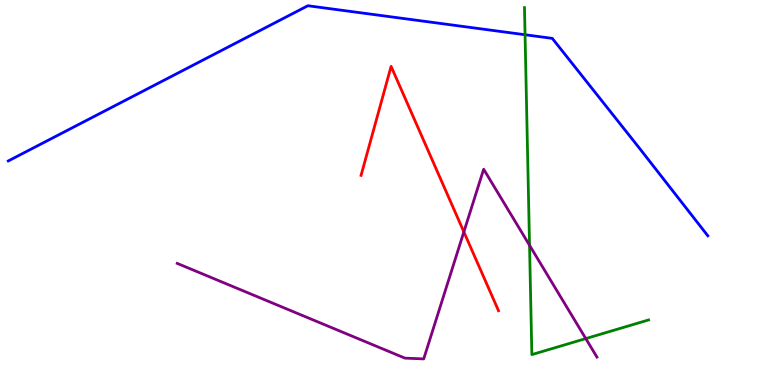[{'lines': ['blue', 'red'], 'intersections': []}, {'lines': ['green', 'red'], 'intersections': []}, {'lines': ['purple', 'red'], 'intersections': [{'x': 5.99, 'y': 3.98}]}, {'lines': ['blue', 'green'], 'intersections': [{'x': 6.77, 'y': 9.1}]}, {'lines': ['blue', 'purple'], 'intersections': []}, {'lines': ['green', 'purple'], 'intersections': [{'x': 6.83, 'y': 3.63}, {'x': 7.56, 'y': 1.21}]}]